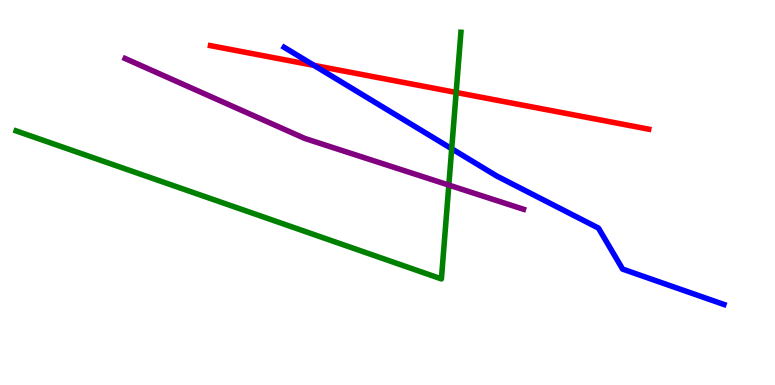[{'lines': ['blue', 'red'], 'intersections': [{'x': 4.05, 'y': 8.3}]}, {'lines': ['green', 'red'], 'intersections': [{'x': 5.89, 'y': 7.6}]}, {'lines': ['purple', 'red'], 'intersections': []}, {'lines': ['blue', 'green'], 'intersections': [{'x': 5.83, 'y': 6.14}]}, {'lines': ['blue', 'purple'], 'intersections': []}, {'lines': ['green', 'purple'], 'intersections': [{'x': 5.79, 'y': 5.19}]}]